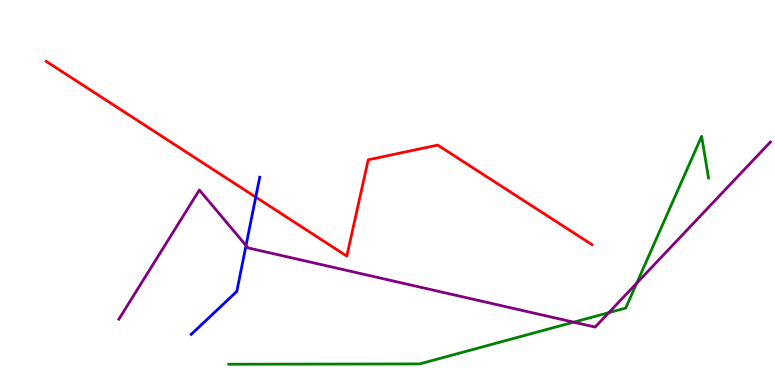[{'lines': ['blue', 'red'], 'intersections': [{'x': 3.3, 'y': 4.88}]}, {'lines': ['green', 'red'], 'intersections': []}, {'lines': ['purple', 'red'], 'intersections': []}, {'lines': ['blue', 'green'], 'intersections': []}, {'lines': ['blue', 'purple'], 'intersections': [{'x': 3.17, 'y': 3.62}]}, {'lines': ['green', 'purple'], 'intersections': [{'x': 7.4, 'y': 1.63}, {'x': 7.86, 'y': 1.88}, {'x': 8.22, 'y': 2.65}]}]